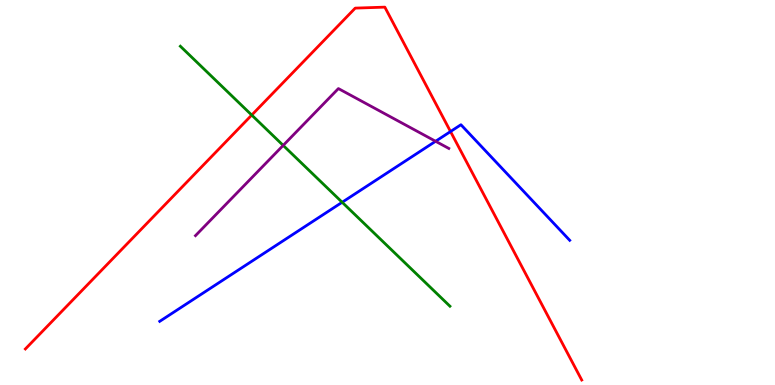[{'lines': ['blue', 'red'], 'intersections': [{'x': 5.81, 'y': 6.58}]}, {'lines': ['green', 'red'], 'intersections': [{'x': 3.25, 'y': 7.01}]}, {'lines': ['purple', 'red'], 'intersections': []}, {'lines': ['blue', 'green'], 'intersections': [{'x': 4.41, 'y': 4.75}]}, {'lines': ['blue', 'purple'], 'intersections': [{'x': 5.62, 'y': 6.33}]}, {'lines': ['green', 'purple'], 'intersections': [{'x': 3.65, 'y': 6.22}]}]